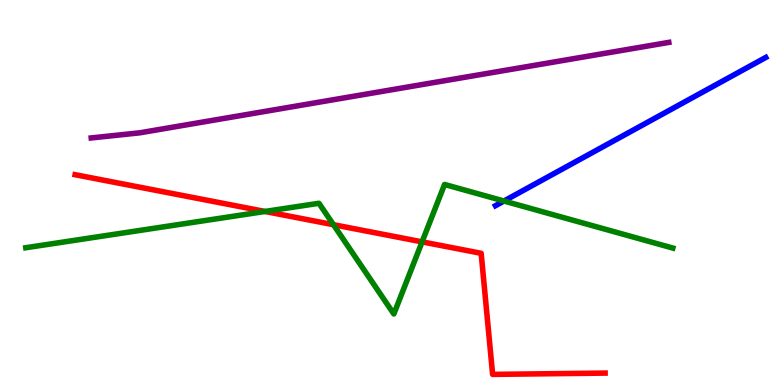[{'lines': ['blue', 'red'], 'intersections': []}, {'lines': ['green', 'red'], 'intersections': [{'x': 3.42, 'y': 4.51}, {'x': 4.3, 'y': 4.16}, {'x': 5.45, 'y': 3.72}]}, {'lines': ['purple', 'red'], 'intersections': []}, {'lines': ['blue', 'green'], 'intersections': [{'x': 6.5, 'y': 4.78}]}, {'lines': ['blue', 'purple'], 'intersections': []}, {'lines': ['green', 'purple'], 'intersections': []}]